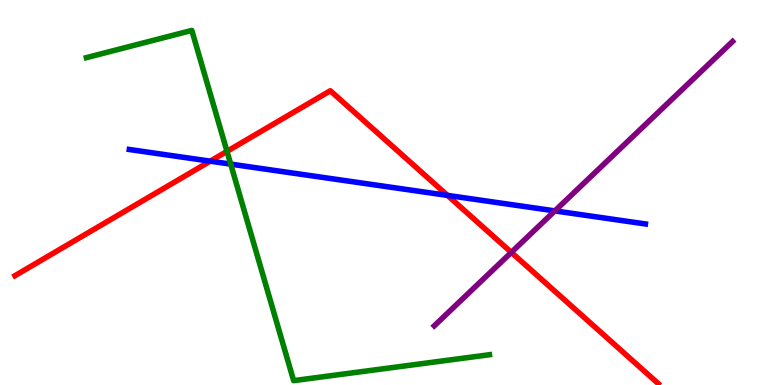[{'lines': ['blue', 'red'], 'intersections': [{'x': 2.71, 'y': 5.81}, {'x': 5.77, 'y': 4.92}]}, {'lines': ['green', 'red'], 'intersections': [{'x': 2.93, 'y': 6.07}]}, {'lines': ['purple', 'red'], 'intersections': [{'x': 6.6, 'y': 3.44}]}, {'lines': ['blue', 'green'], 'intersections': [{'x': 2.98, 'y': 5.74}]}, {'lines': ['blue', 'purple'], 'intersections': [{'x': 7.16, 'y': 4.52}]}, {'lines': ['green', 'purple'], 'intersections': []}]